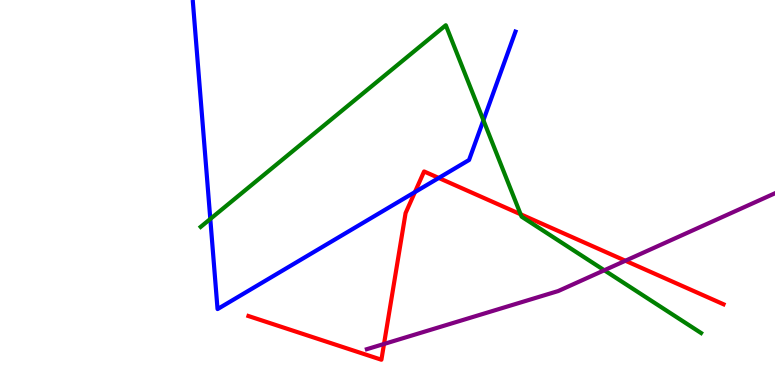[{'lines': ['blue', 'red'], 'intersections': [{'x': 5.35, 'y': 5.01}, {'x': 5.66, 'y': 5.38}]}, {'lines': ['green', 'red'], 'intersections': [{'x': 6.72, 'y': 4.43}]}, {'lines': ['purple', 'red'], 'intersections': [{'x': 4.95, 'y': 1.07}, {'x': 8.07, 'y': 3.23}]}, {'lines': ['blue', 'green'], 'intersections': [{'x': 2.71, 'y': 4.31}, {'x': 6.24, 'y': 6.88}]}, {'lines': ['blue', 'purple'], 'intersections': []}, {'lines': ['green', 'purple'], 'intersections': [{'x': 7.8, 'y': 2.98}]}]